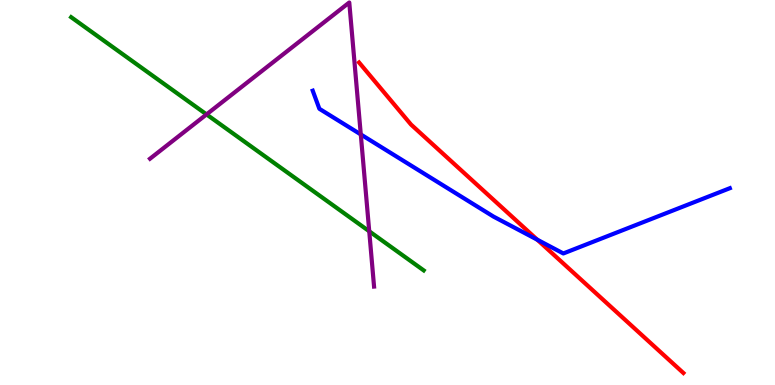[{'lines': ['blue', 'red'], 'intersections': [{'x': 6.93, 'y': 3.77}]}, {'lines': ['green', 'red'], 'intersections': []}, {'lines': ['purple', 'red'], 'intersections': []}, {'lines': ['blue', 'green'], 'intersections': []}, {'lines': ['blue', 'purple'], 'intersections': [{'x': 4.66, 'y': 6.51}]}, {'lines': ['green', 'purple'], 'intersections': [{'x': 2.66, 'y': 7.03}, {'x': 4.76, 'y': 3.99}]}]